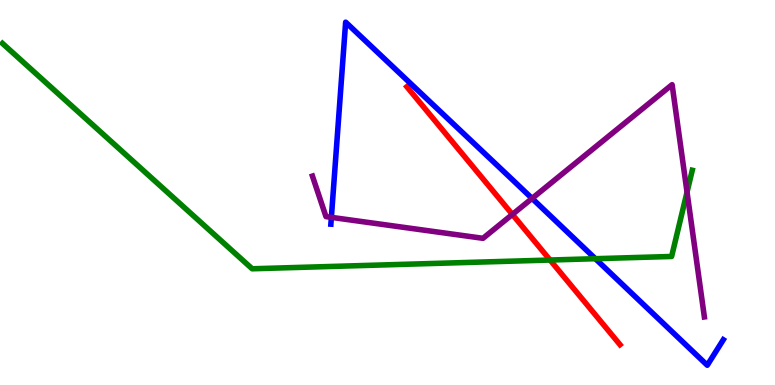[{'lines': ['blue', 'red'], 'intersections': []}, {'lines': ['green', 'red'], 'intersections': [{'x': 7.1, 'y': 3.25}]}, {'lines': ['purple', 'red'], 'intersections': [{'x': 6.61, 'y': 4.43}]}, {'lines': ['blue', 'green'], 'intersections': [{'x': 7.68, 'y': 3.28}]}, {'lines': ['blue', 'purple'], 'intersections': [{'x': 4.28, 'y': 4.35}, {'x': 6.87, 'y': 4.85}]}, {'lines': ['green', 'purple'], 'intersections': [{'x': 8.86, 'y': 5.01}]}]